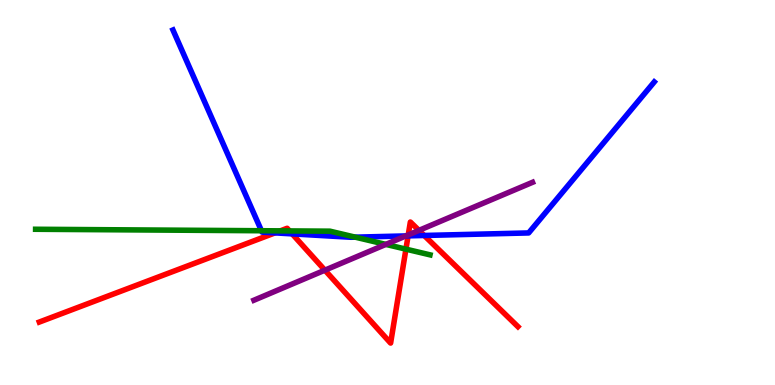[{'lines': ['blue', 'red'], 'intersections': [{'x': 3.55, 'y': 3.95}, {'x': 3.77, 'y': 3.93}, {'x': 5.27, 'y': 3.87}, {'x': 5.47, 'y': 3.88}]}, {'lines': ['green', 'red'], 'intersections': [{'x': 3.62, 'y': 4.0}, {'x': 3.74, 'y': 4.0}, {'x': 5.24, 'y': 3.53}]}, {'lines': ['purple', 'red'], 'intersections': [{'x': 4.19, 'y': 2.98}, {'x': 5.27, 'y': 3.9}, {'x': 5.41, 'y': 4.02}]}, {'lines': ['blue', 'green'], 'intersections': [{'x': 3.37, 'y': 4.01}, {'x': 4.58, 'y': 3.84}]}, {'lines': ['blue', 'purple'], 'intersections': [{'x': 5.24, 'y': 3.87}]}, {'lines': ['green', 'purple'], 'intersections': [{'x': 4.98, 'y': 3.65}]}]